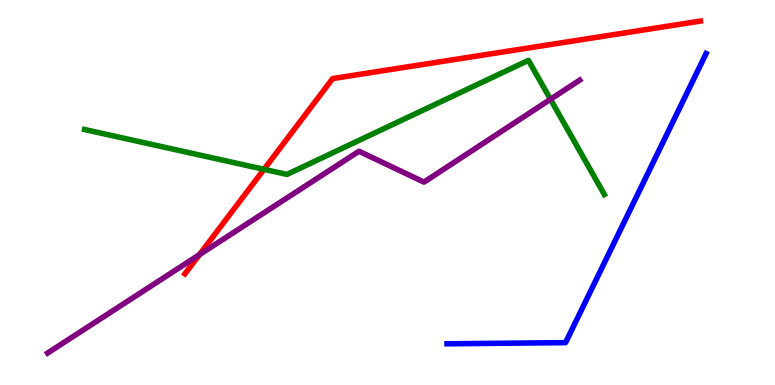[{'lines': ['blue', 'red'], 'intersections': []}, {'lines': ['green', 'red'], 'intersections': [{'x': 3.41, 'y': 5.6}]}, {'lines': ['purple', 'red'], 'intersections': [{'x': 2.57, 'y': 3.39}]}, {'lines': ['blue', 'green'], 'intersections': []}, {'lines': ['blue', 'purple'], 'intersections': []}, {'lines': ['green', 'purple'], 'intersections': [{'x': 7.1, 'y': 7.42}]}]